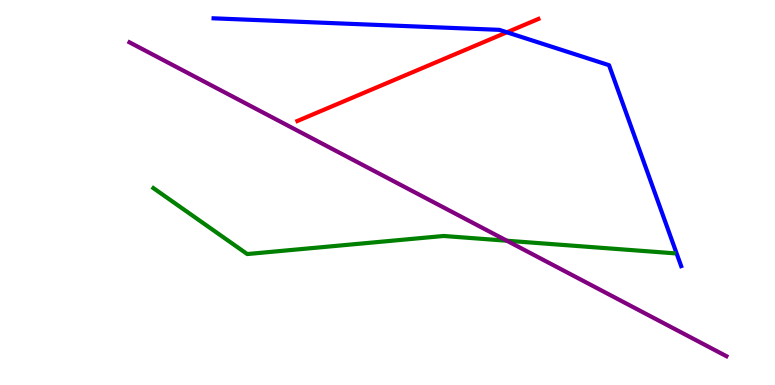[{'lines': ['blue', 'red'], 'intersections': [{'x': 6.54, 'y': 9.16}]}, {'lines': ['green', 'red'], 'intersections': []}, {'lines': ['purple', 'red'], 'intersections': []}, {'lines': ['blue', 'green'], 'intersections': []}, {'lines': ['blue', 'purple'], 'intersections': []}, {'lines': ['green', 'purple'], 'intersections': [{'x': 6.54, 'y': 3.75}]}]